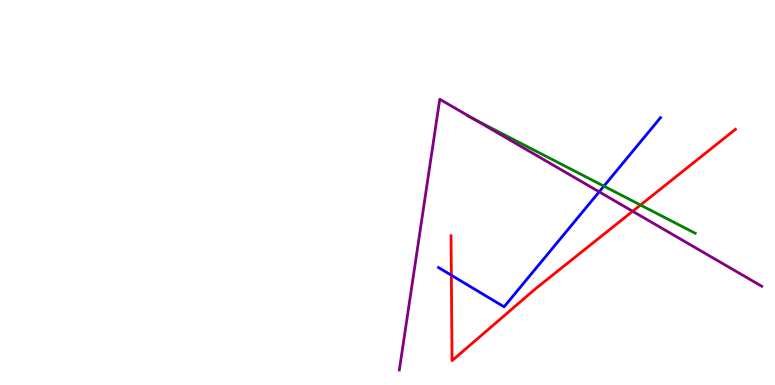[{'lines': ['blue', 'red'], 'intersections': [{'x': 5.82, 'y': 2.85}]}, {'lines': ['green', 'red'], 'intersections': [{'x': 8.26, 'y': 4.67}]}, {'lines': ['purple', 'red'], 'intersections': [{'x': 8.16, 'y': 4.51}]}, {'lines': ['blue', 'green'], 'intersections': [{'x': 7.79, 'y': 5.17}]}, {'lines': ['blue', 'purple'], 'intersections': [{'x': 7.73, 'y': 5.02}]}, {'lines': ['green', 'purple'], 'intersections': [{'x': 6.12, 'y': 6.9}]}]